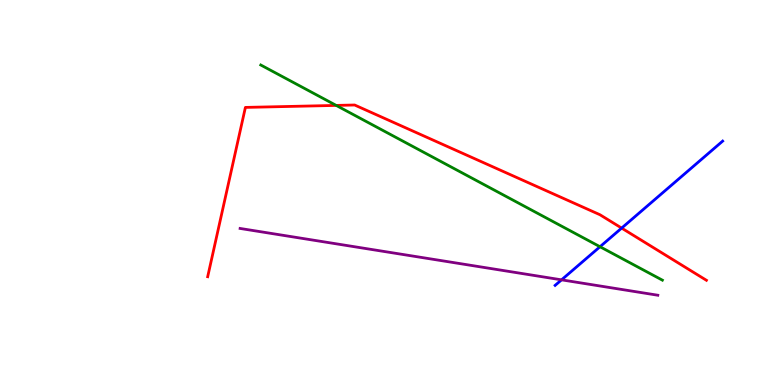[{'lines': ['blue', 'red'], 'intersections': [{'x': 8.02, 'y': 4.08}]}, {'lines': ['green', 'red'], 'intersections': [{'x': 4.34, 'y': 7.26}]}, {'lines': ['purple', 'red'], 'intersections': []}, {'lines': ['blue', 'green'], 'intersections': [{'x': 7.74, 'y': 3.59}]}, {'lines': ['blue', 'purple'], 'intersections': [{'x': 7.25, 'y': 2.73}]}, {'lines': ['green', 'purple'], 'intersections': []}]